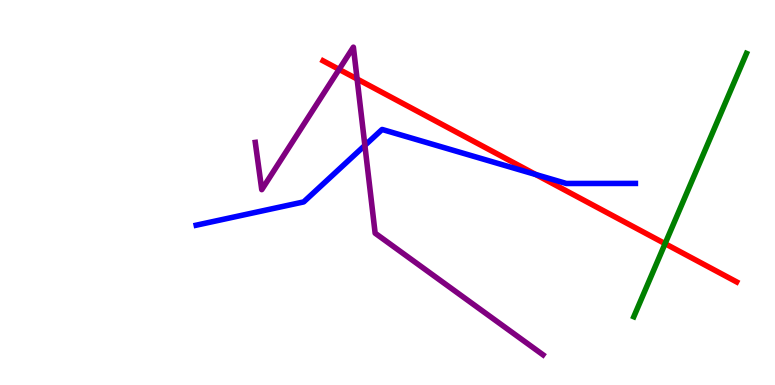[{'lines': ['blue', 'red'], 'intersections': [{'x': 6.91, 'y': 5.47}]}, {'lines': ['green', 'red'], 'intersections': [{'x': 8.58, 'y': 3.67}]}, {'lines': ['purple', 'red'], 'intersections': [{'x': 4.38, 'y': 8.2}, {'x': 4.61, 'y': 7.95}]}, {'lines': ['blue', 'green'], 'intersections': []}, {'lines': ['blue', 'purple'], 'intersections': [{'x': 4.71, 'y': 6.22}]}, {'lines': ['green', 'purple'], 'intersections': []}]